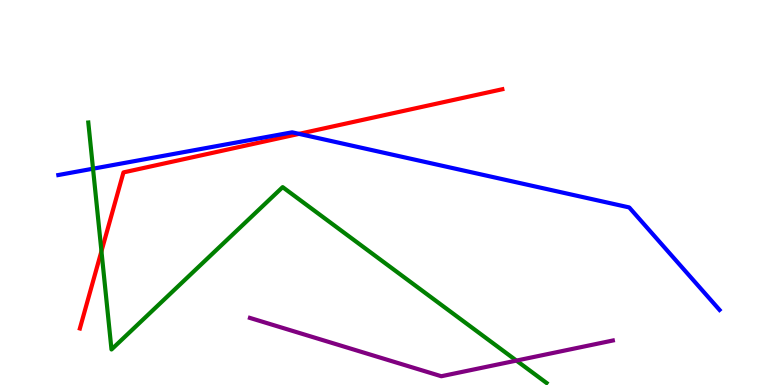[{'lines': ['blue', 'red'], 'intersections': [{'x': 3.86, 'y': 6.52}]}, {'lines': ['green', 'red'], 'intersections': [{'x': 1.31, 'y': 3.47}]}, {'lines': ['purple', 'red'], 'intersections': []}, {'lines': ['blue', 'green'], 'intersections': [{'x': 1.2, 'y': 5.62}]}, {'lines': ['blue', 'purple'], 'intersections': []}, {'lines': ['green', 'purple'], 'intersections': [{'x': 6.66, 'y': 0.634}]}]